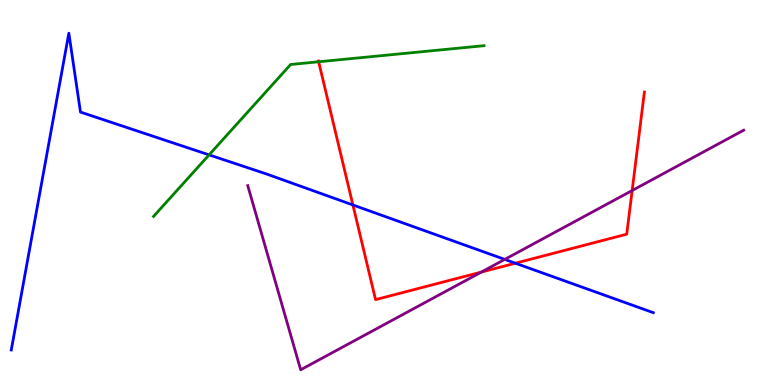[{'lines': ['blue', 'red'], 'intersections': [{'x': 4.55, 'y': 4.68}, {'x': 6.65, 'y': 3.16}]}, {'lines': ['green', 'red'], 'intersections': [{'x': 4.11, 'y': 8.4}]}, {'lines': ['purple', 'red'], 'intersections': [{'x': 6.21, 'y': 2.93}, {'x': 8.16, 'y': 5.05}]}, {'lines': ['blue', 'green'], 'intersections': [{'x': 2.7, 'y': 5.98}]}, {'lines': ['blue', 'purple'], 'intersections': [{'x': 6.51, 'y': 3.26}]}, {'lines': ['green', 'purple'], 'intersections': []}]